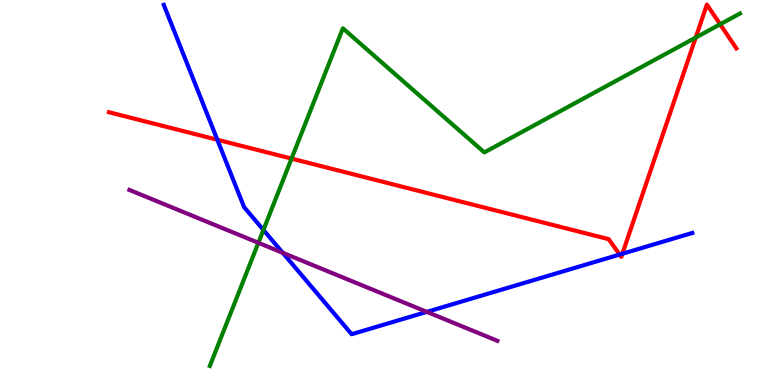[{'lines': ['blue', 'red'], 'intersections': [{'x': 2.8, 'y': 6.37}, {'x': 8.0, 'y': 3.39}, {'x': 8.03, 'y': 3.41}]}, {'lines': ['green', 'red'], 'intersections': [{'x': 3.76, 'y': 5.88}, {'x': 8.98, 'y': 9.02}, {'x': 9.29, 'y': 9.37}]}, {'lines': ['purple', 'red'], 'intersections': []}, {'lines': ['blue', 'green'], 'intersections': [{'x': 3.4, 'y': 4.03}]}, {'lines': ['blue', 'purple'], 'intersections': [{'x': 3.65, 'y': 3.43}, {'x': 5.51, 'y': 1.9}]}, {'lines': ['green', 'purple'], 'intersections': [{'x': 3.33, 'y': 3.69}]}]